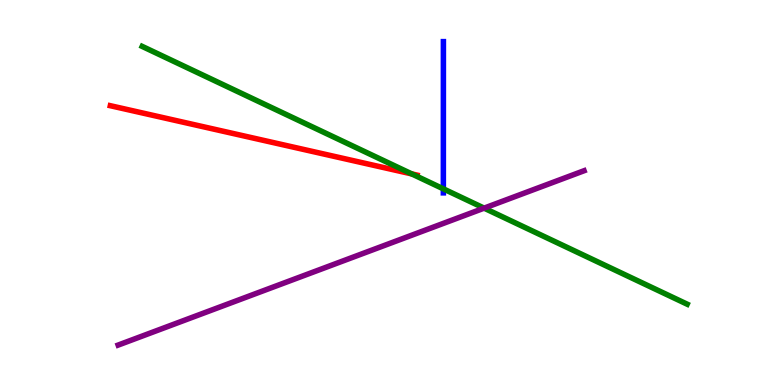[{'lines': ['blue', 'red'], 'intersections': []}, {'lines': ['green', 'red'], 'intersections': [{'x': 5.31, 'y': 5.48}]}, {'lines': ['purple', 'red'], 'intersections': []}, {'lines': ['blue', 'green'], 'intersections': [{'x': 5.72, 'y': 5.09}]}, {'lines': ['blue', 'purple'], 'intersections': []}, {'lines': ['green', 'purple'], 'intersections': [{'x': 6.25, 'y': 4.59}]}]